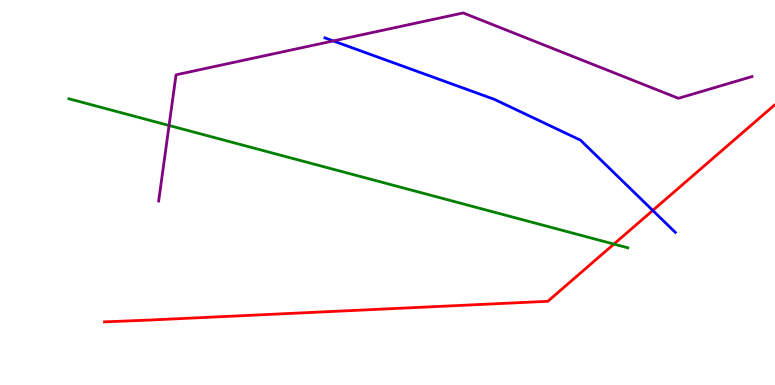[{'lines': ['blue', 'red'], 'intersections': [{'x': 8.42, 'y': 4.53}]}, {'lines': ['green', 'red'], 'intersections': [{'x': 7.92, 'y': 3.66}]}, {'lines': ['purple', 'red'], 'intersections': []}, {'lines': ['blue', 'green'], 'intersections': []}, {'lines': ['blue', 'purple'], 'intersections': [{'x': 4.3, 'y': 8.94}]}, {'lines': ['green', 'purple'], 'intersections': [{'x': 2.18, 'y': 6.74}]}]